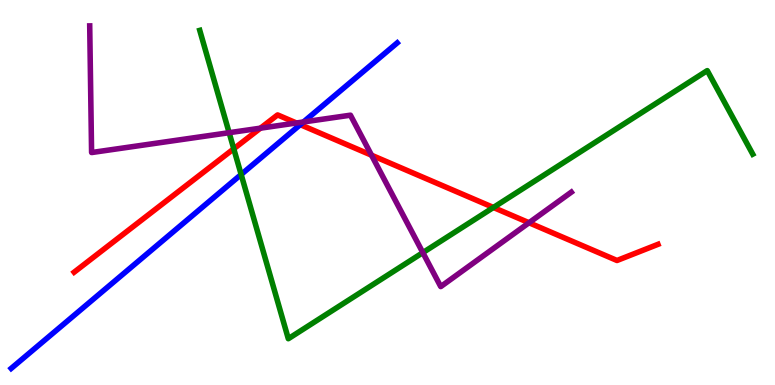[{'lines': ['blue', 'red'], 'intersections': [{'x': 3.87, 'y': 6.76}]}, {'lines': ['green', 'red'], 'intersections': [{'x': 3.02, 'y': 6.14}, {'x': 6.37, 'y': 4.61}]}, {'lines': ['purple', 'red'], 'intersections': [{'x': 3.36, 'y': 6.67}, {'x': 3.82, 'y': 6.81}, {'x': 4.79, 'y': 5.97}, {'x': 6.83, 'y': 4.21}]}, {'lines': ['blue', 'green'], 'intersections': [{'x': 3.11, 'y': 5.47}]}, {'lines': ['blue', 'purple'], 'intersections': [{'x': 3.92, 'y': 6.83}]}, {'lines': ['green', 'purple'], 'intersections': [{'x': 2.96, 'y': 6.55}, {'x': 5.46, 'y': 3.44}]}]